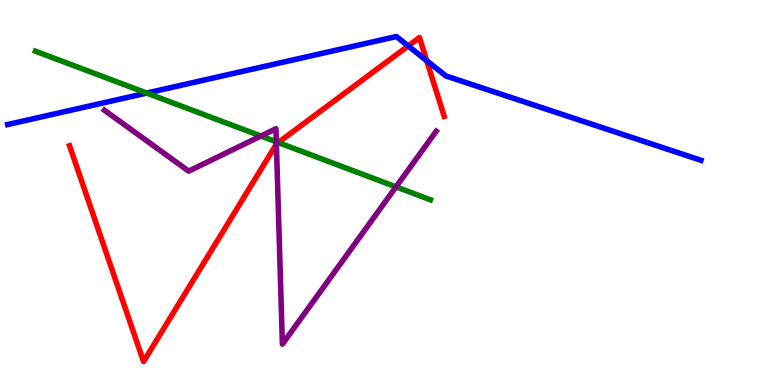[{'lines': ['blue', 'red'], 'intersections': [{'x': 5.27, 'y': 8.81}, {'x': 5.51, 'y': 8.42}]}, {'lines': ['green', 'red'], 'intersections': [{'x': 3.59, 'y': 6.3}]}, {'lines': ['purple', 'red'], 'intersections': [{'x': 3.57, 'y': 6.26}]}, {'lines': ['blue', 'green'], 'intersections': [{'x': 1.89, 'y': 7.58}]}, {'lines': ['blue', 'purple'], 'intersections': []}, {'lines': ['green', 'purple'], 'intersections': [{'x': 3.37, 'y': 6.47}, {'x': 3.57, 'y': 6.32}, {'x': 5.11, 'y': 5.15}]}]